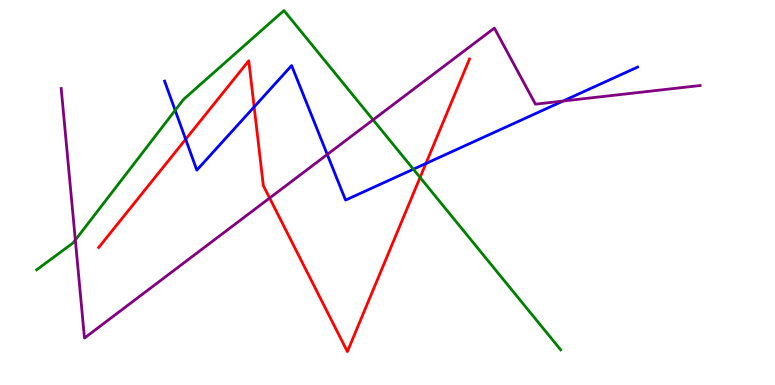[{'lines': ['blue', 'red'], 'intersections': [{'x': 2.4, 'y': 6.38}, {'x': 3.28, 'y': 7.22}, {'x': 5.5, 'y': 5.75}]}, {'lines': ['green', 'red'], 'intersections': [{'x': 5.42, 'y': 5.39}]}, {'lines': ['purple', 'red'], 'intersections': [{'x': 3.48, 'y': 4.86}]}, {'lines': ['blue', 'green'], 'intersections': [{'x': 2.26, 'y': 7.13}, {'x': 5.33, 'y': 5.6}]}, {'lines': ['blue', 'purple'], 'intersections': [{'x': 4.22, 'y': 5.99}, {'x': 7.27, 'y': 7.38}]}, {'lines': ['green', 'purple'], 'intersections': [{'x': 0.972, 'y': 3.77}, {'x': 4.81, 'y': 6.89}]}]